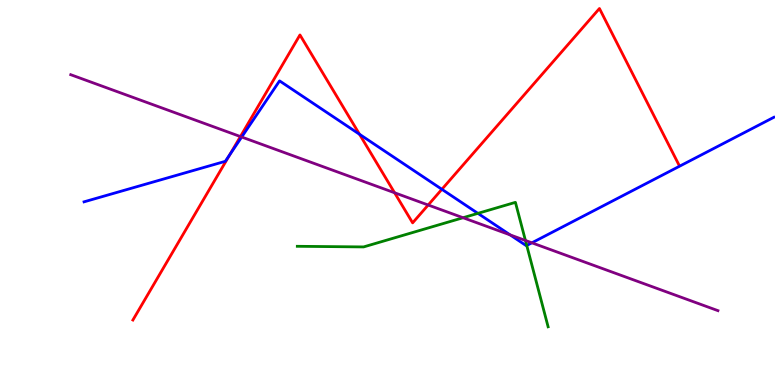[{'lines': ['blue', 'red'], 'intersections': [{'x': 2.97, 'y': 5.98}, {'x': 4.64, 'y': 6.51}, {'x': 5.7, 'y': 5.08}]}, {'lines': ['green', 'red'], 'intersections': []}, {'lines': ['purple', 'red'], 'intersections': [{'x': 3.1, 'y': 6.45}, {'x': 5.09, 'y': 4.99}, {'x': 5.52, 'y': 4.68}]}, {'lines': ['blue', 'green'], 'intersections': [{'x': 6.17, 'y': 4.46}, {'x': 6.8, 'y': 3.62}]}, {'lines': ['blue', 'purple'], 'intersections': [{'x': 3.12, 'y': 6.44}, {'x': 6.58, 'y': 3.9}, {'x': 6.86, 'y': 3.69}]}, {'lines': ['green', 'purple'], 'intersections': [{'x': 5.97, 'y': 4.34}, {'x': 6.78, 'y': 3.75}]}]